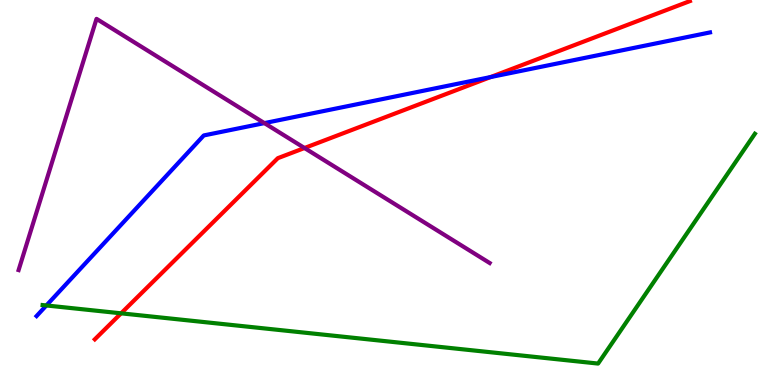[{'lines': ['blue', 'red'], 'intersections': [{'x': 6.33, 'y': 8.0}]}, {'lines': ['green', 'red'], 'intersections': [{'x': 1.56, 'y': 1.86}]}, {'lines': ['purple', 'red'], 'intersections': [{'x': 3.93, 'y': 6.16}]}, {'lines': ['blue', 'green'], 'intersections': [{'x': 0.598, 'y': 2.07}]}, {'lines': ['blue', 'purple'], 'intersections': [{'x': 3.41, 'y': 6.8}]}, {'lines': ['green', 'purple'], 'intersections': []}]